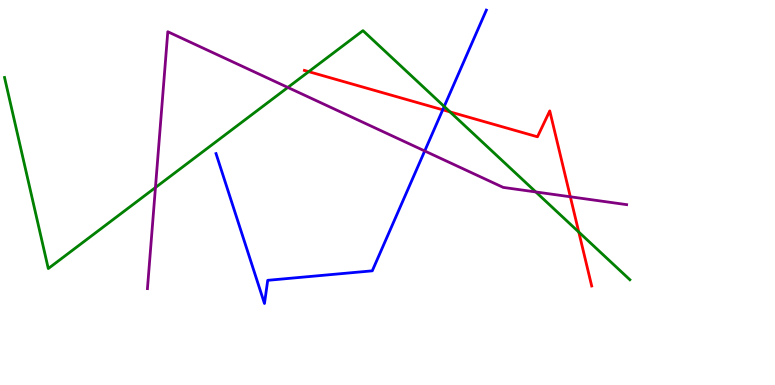[{'lines': ['blue', 'red'], 'intersections': [{'x': 5.71, 'y': 7.15}]}, {'lines': ['green', 'red'], 'intersections': [{'x': 3.98, 'y': 8.14}, {'x': 5.81, 'y': 7.09}, {'x': 7.47, 'y': 3.97}]}, {'lines': ['purple', 'red'], 'intersections': [{'x': 7.36, 'y': 4.89}]}, {'lines': ['blue', 'green'], 'intersections': [{'x': 5.73, 'y': 7.23}]}, {'lines': ['blue', 'purple'], 'intersections': [{'x': 5.48, 'y': 6.08}]}, {'lines': ['green', 'purple'], 'intersections': [{'x': 2.01, 'y': 5.13}, {'x': 3.71, 'y': 7.73}, {'x': 6.91, 'y': 5.01}]}]